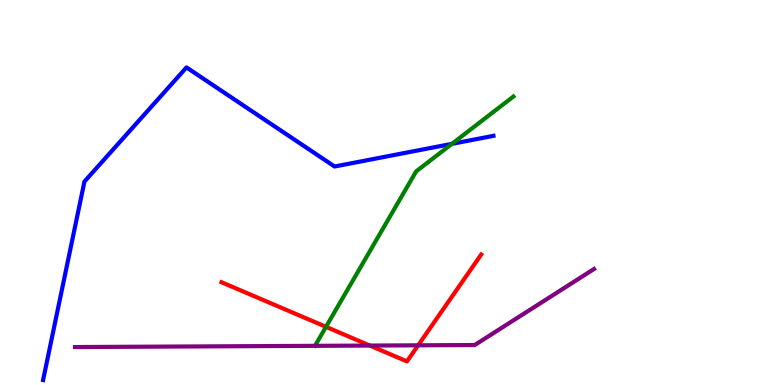[{'lines': ['blue', 'red'], 'intersections': []}, {'lines': ['green', 'red'], 'intersections': [{'x': 4.21, 'y': 1.51}]}, {'lines': ['purple', 'red'], 'intersections': [{'x': 4.77, 'y': 1.02}, {'x': 5.4, 'y': 1.03}]}, {'lines': ['blue', 'green'], 'intersections': [{'x': 5.83, 'y': 6.26}]}, {'lines': ['blue', 'purple'], 'intersections': []}, {'lines': ['green', 'purple'], 'intersections': []}]